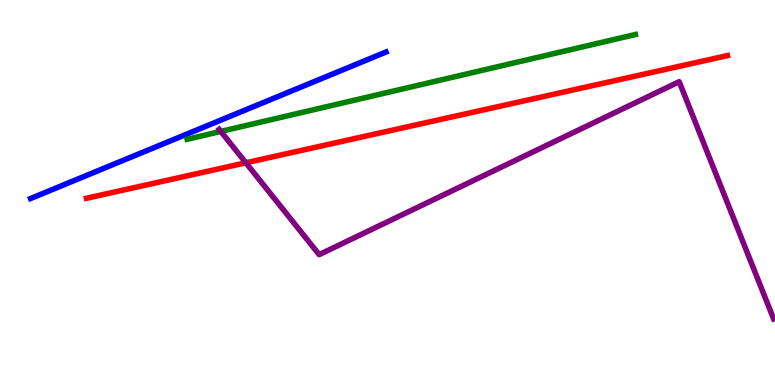[{'lines': ['blue', 'red'], 'intersections': []}, {'lines': ['green', 'red'], 'intersections': []}, {'lines': ['purple', 'red'], 'intersections': [{'x': 3.17, 'y': 5.77}]}, {'lines': ['blue', 'green'], 'intersections': []}, {'lines': ['blue', 'purple'], 'intersections': []}, {'lines': ['green', 'purple'], 'intersections': [{'x': 2.85, 'y': 6.59}]}]